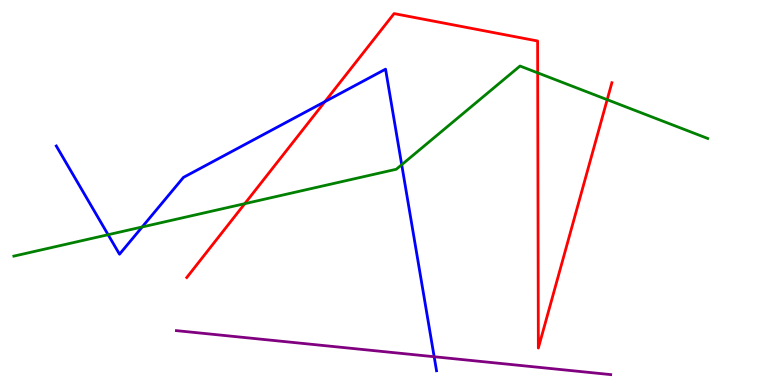[{'lines': ['blue', 'red'], 'intersections': [{'x': 4.19, 'y': 7.36}]}, {'lines': ['green', 'red'], 'intersections': [{'x': 3.16, 'y': 4.71}, {'x': 6.94, 'y': 8.11}, {'x': 7.83, 'y': 7.41}]}, {'lines': ['purple', 'red'], 'intersections': []}, {'lines': ['blue', 'green'], 'intersections': [{'x': 1.4, 'y': 3.9}, {'x': 1.83, 'y': 4.1}, {'x': 5.18, 'y': 5.72}]}, {'lines': ['blue', 'purple'], 'intersections': [{'x': 5.6, 'y': 0.734}]}, {'lines': ['green', 'purple'], 'intersections': []}]